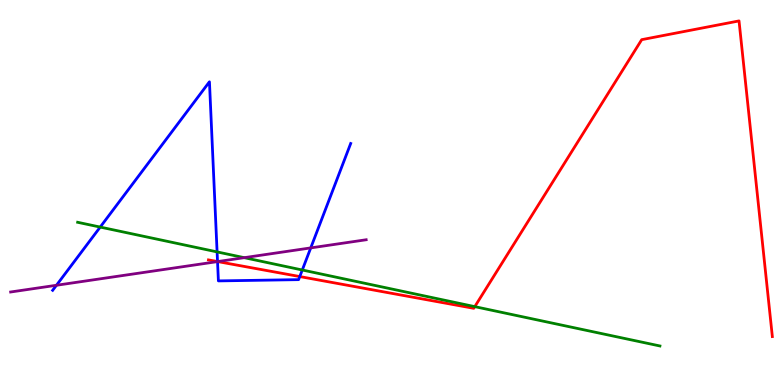[{'lines': ['blue', 'red'], 'intersections': [{'x': 2.81, 'y': 3.21}, {'x': 3.87, 'y': 2.82}]}, {'lines': ['green', 'red'], 'intersections': [{'x': 6.13, 'y': 2.04}]}, {'lines': ['purple', 'red'], 'intersections': [{'x': 2.81, 'y': 3.21}]}, {'lines': ['blue', 'green'], 'intersections': [{'x': 1.29, 'y': 4.1}, {'x': 2.8, 'y': 3.46}, {'x': 3.9, 'y': 2.99}]}, {'lines': ['blue', 'purple'], 'intersections': [{'x': 0.728, 'y': 2.59}, {'x': 2.81, 'y': 3.21}, {'x': 4.01, 'y': 3.56}]}, {'lines': ['green', 'purple'], 'intersections': [{'x': 3.15, 'y': 3.31}]}]